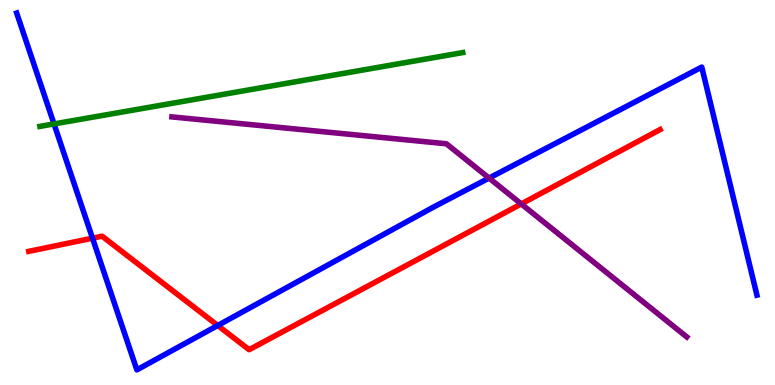[{'lines': ['blue', 'red'], 'intersections': [{'x': 1.19, 'y': 3.81}, {'x': 2.81, 'y': 1.55}]}, {'lines': ['green', 'red'], 'intersections': []}, {'lines': ['purple', 'red'], 'intersections': [{'x': 6.73, 'y': 4.7}]}, {'lines': ['blue', 'green'], 'intersections': [{'x': 0.697, 'y': 6.78}]}, {'lines': ['blue', 'purple'], 'intersections': [{'x': 6.31, 'y': 5.37}]}, {'lines': ['green', 'purple'], 'intersections': []}]